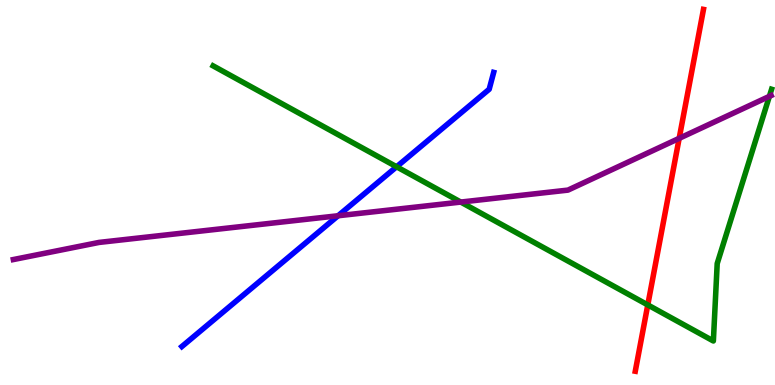[{'lines': ['blue', 'red'], 'intersections': []}, {'lines': ['green', 'red'], 'intersections': [{'x': 8.36, 'y': 2.08}]}, {'lines': ['purple', 'red'], 'intersections': [{'x': 8.76, 'y': 6.41}]}, {'lines': ['blue', 'green'], 'intersections': [{'x': 5.12, 'y': 5.67}]}, {'lines': ['blue', 'purple'], 'intersections': [{'x': 4.36, 'y': 4.4}]}, {'lines': ['green', 'purple'], 'intersections': [{'x': 5.95, 'y': 4.75}, {'x': 9.93, 'y': 7.5}]}]